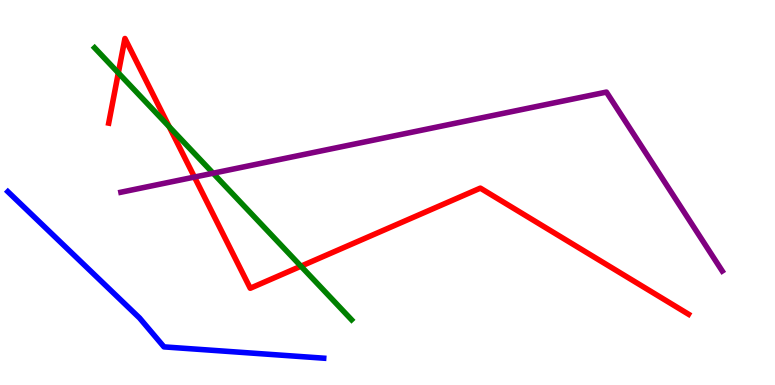[{'lines': ['blue', 'red'], 'intersections': []}, {'lines': ['green', 'red'], 'intersections': [{'x': 1.53, 'y': 8.11}, {'x': 2.18, 'y': 6.71}, {'x': 3.88, 'y': 3.09}]}, {'lines': ['purple', 'red'], 'intersections': [{'x': 2.51, 'y': 5.4}]}, {'lines': ['blue', 'green'], 'intersections': []}, {'lines': ['blue', 'purple'], 'intersections': []}, {'lines': ['green', 'purple'], 'intersections': [{'x': 2.75, 'y': 5.5}]}]